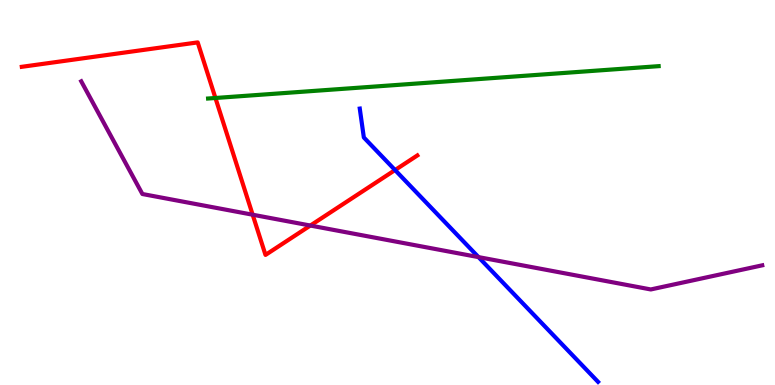[{'lines': ['blue', 'red'], 'intersections': [{'x': 5.1, 'y': 5.58}]}, {'lines': ['green', 'red'], 'intersections': [{'x': 2.78, 'y': 7.45}]}, {'lines': ['purple', 'red'], 'intersections': [{'x': 3.26, 'y': 4.42}, {'x': 4.0, 'y': 4.14}]}, {'lines': ['blue', 'green'], 'intersections': []}, {'lines': ['blue', 'purple'], 'intersections': [{'x': 6.17, 'y': 3.32}]}, {'lines': ['green', 'purple'], 'intersections': []}]